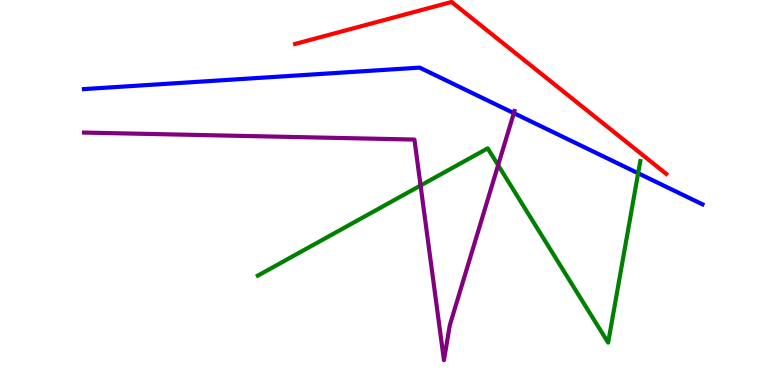[{'lines': ['blue', 'red'], 'intersections': []}, {'lines': ['green', 'red'], 'intersections': []}, {'lines': ['purple', 'red'], 'intersections': []}, {'lines': ['blue', 'green'], 'intersections': [{'x': 8.23, 'y': 5.5}]}, {'lines': ['blue', 'purple'], 'intersections': [{'x': 6.63, 'y': 7.06}]}, {'lines': ['green', 'purple'], 'intersections': [{'x': 5.43, 'y': 5.18}, {'x': 6.43, 'y': 5.71}]}]